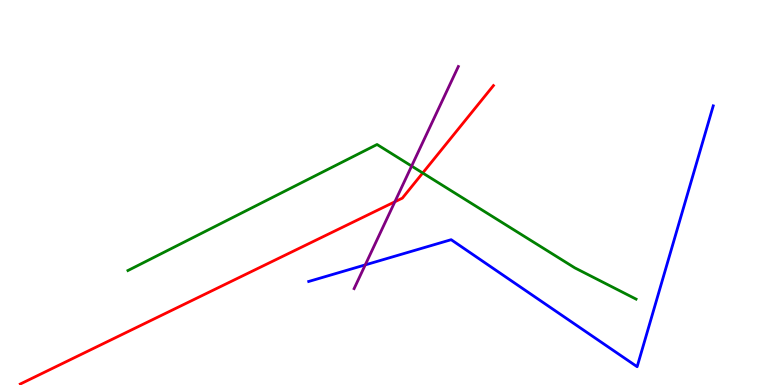[{'lines': ['blue', 'red'], 'intersections': []}, {'lines': ['green', 'red'], 'intersections': [{'x': 5.45, 'y': 5.51}]}, {'lines': ['purple', 'red'], 'intersections': [{'x': 5.1, 'y': 4.76}]}, {'lines': ['blue', 'green'], 'intersections': []}, {'lines': ['blue', 'purple'], 'intersections': [{'x': 4.71, 'y': 3.12}]}, {'lines': ['green', 'purple'], 'intersections': [{'x': 5.31, 'y': 5.69}]}]